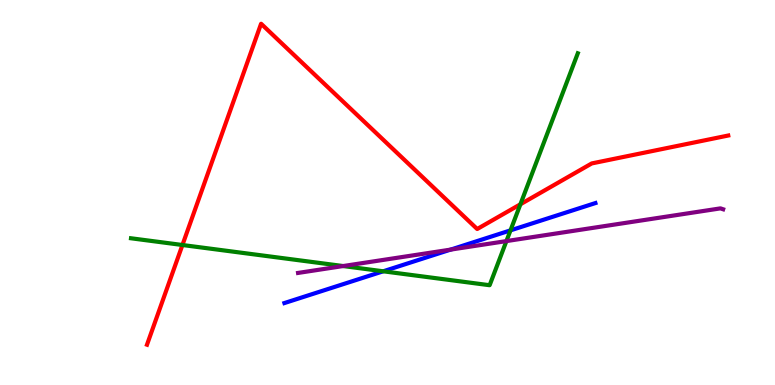[{'lines': ['blue', 'red'], 'intersections': []}, {'lines': ['green', 'red'], 'intersections': [{'x': 2.35, 'y': 3.64}, {'x': 6.71, 'y': 4.69}]}, {'lines': ['purple', 'red'], 'intersections': []}, {'lines': ['blue', 'green'], 'intersections': [{'x': 4.94, 'y': 2.95}, {'x': 6.59, 'y': 4.02}]}, {'lines': ['blue', 'purple'], 'intersections': [{'x': 5.81, 'y': 3.52}]}, {'lines': ['green', 'purple'], 'intersections': [{'x': 4.43, 'y': 3.09}, {'x': 6.53, 'y': 3.74}]}]